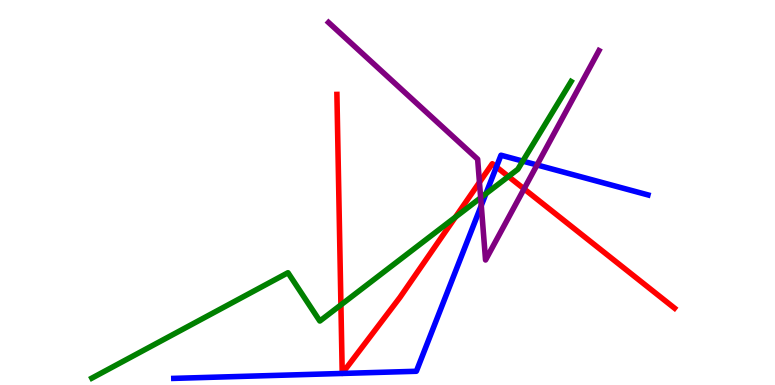[{'lines': ['blue', 'red'], 'intersections': [{'x': 6.41, 'y': 5.66}]}, {'lines': ['green', 'red'], 'intersections': [{'x': 4.4, 'y': 2.08}, {'x': 5.88, 'y': 4.36}, {'x': 6.56, 'y': 5.42}]}, {'lines': ['purple', 'red'], 'intersections': [{'x': 6.19, 'y': 5.26}, {'x': 6.76, 'y': 5.09}]}, {'lines': ['blue', 'green'], 'intersections': [{'x': 6.27, 'y': 4.97}, {'x': 6.75, 'y': 5.82}]}, {'lines': ['blue', 'purple'], 'intersections': [{'x': 6.21, 'y': 4.66}, {'x': 6.93, 'y': 5.72}]}, {'lines': ['green', 'purple'], 'intersections': [{'x': 6.2, 'y': 4.86}]}]